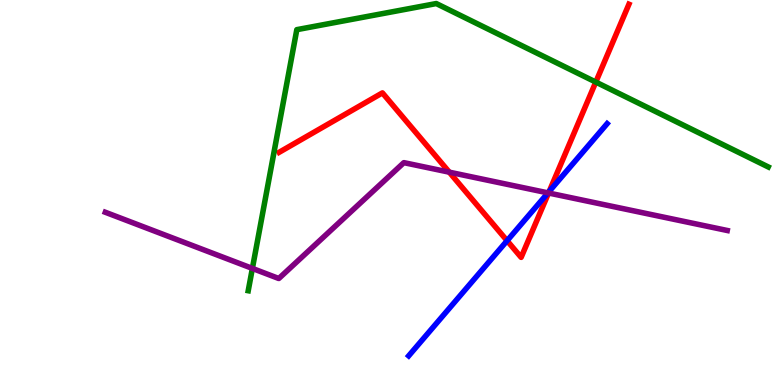[{'lines': ['blue', 'red'], 'intersections': [{'x': 6.54, 'y': 3.75}, {'x': 7.09, 'y': 5.03}]}, {'lines': ['green', 'red'], 'intersections': [{'x': 7.69, 'y': 7.87}]}, {'lines': ['purple', 'red'], 'intersections': [{'x': 5.8, 'y': 5.53}, {'x': 7.08, 'y': 4.99}]}, {'lines': ['blue', 'green'], 'intersections': []}, {'lines': ['blue', 'purple'], 'intersections': [{'x': 7.07, 'y': 4.99}]}, {'lines': ['green', 'purple'], 'intersections': [{'x': 3.26, 'y': 3.03}]}]